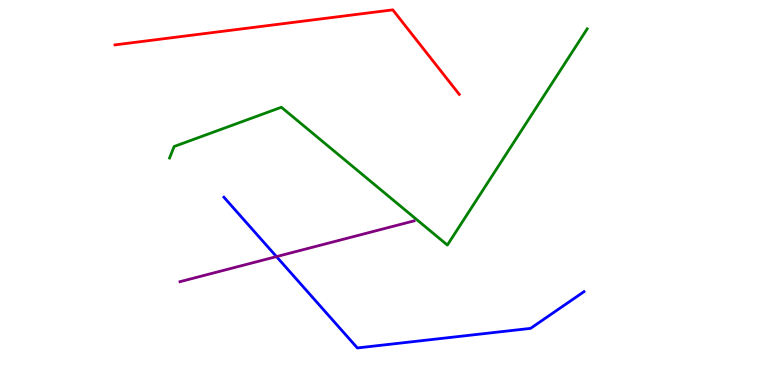[{'lines': ['blue', 'red'], 'intersections': []}, {'lines': ['green', 'red'], 'intersections': []}, {'lines': ['purple', 'red'], 'intersections': []}, {'lines': ['blue', 'green'], 'intersections': []}, {'lines': ['blue', 'purple'], 'intersections': [{'x': 3.57, 'y': 3.33}]}, {'lines': ['green', 'purple'], 'intersections': []}]